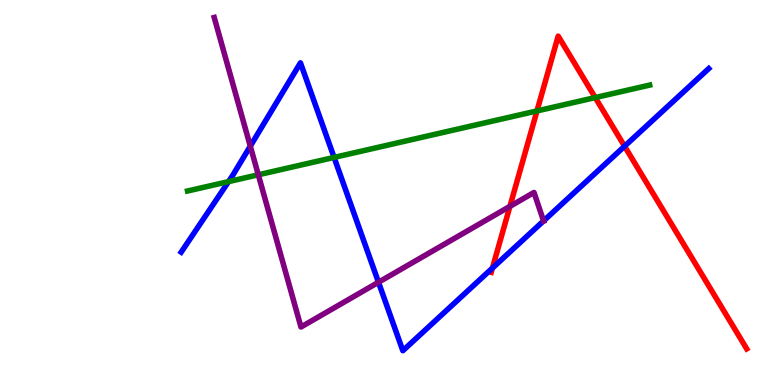[{'lines': ['blue', 'red'], 'intersections': [{'x': 6.35, 'y': 3.04}, {'x': 8.06, 'y': 6.2}]}, {'lines': ['green', 'red'], 'intersections': [{'x': 6.93, 'y': 7.12}, {'x': 7.68, 'y': 7.47}]}, {'lines': ['purple', 'red'], 'intersections': [{'x': 6.58, 'y': 4.64}]}, {'lines': ['blue', 'green'], 'intersections': [{'x': 2.95, 'y': 5.28}, {'x': 4.31, 'y': 5.91}]}, {'lines': ['blue', 'purple'], 'intersections': [{'x': 3.23, 'y': 6.2}, {'x': 4.88, 'y': 2.67}, {'x': 7.01, 'y': 4.26}]}, {'lines': ['green', 'purple'], 'intersections': [{'x': 3.33, 'y': 5.46}]}]